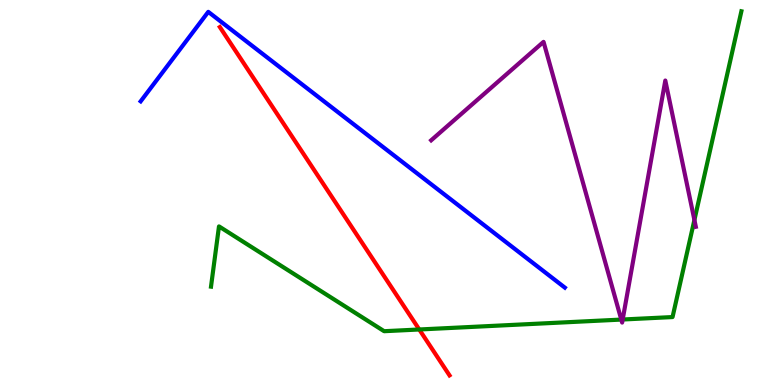[{'lines': ['blue', 'red'], 'intersections': []}, {'lines': ['green', 'red'], 'intersections': [{'x': 5.41, 'y': 1.44}]}, {'lines': ['purple', 'red'], 'intersections': []}, {'lines': ['blue', 'green'], 'intersections': []}, {'lines': ['blue', 'purple'], 'intersections': []}, {'lines': ['green', 'purple'], 'intersections': [{'x': 8.02, 'y': 1.7}, {'x': 8.03, 'y': 1.7}, {'x': 8.96, 'y': 4.29}]}]